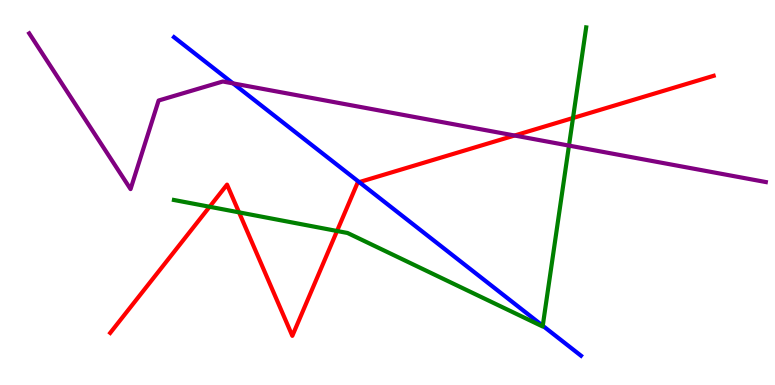[{'lines': ['blue', 'red'], 'intersections': [{'x': 4.63, 'y': 5.27}]}, {'lines': ['green', 'red'], 'intersections': [{'x': 2.7, 'y': 4.63}, {'x': 3.08, 'y': 4.48}, {'x': 4.35, 'y': 4.0}, {'x': 7.39, 'y': 6.94}]}, {'lines': ['purple', 'red'], 'intersections': [{'x': 6.64, 'y': 6.48}]}, {'lines': ['blue', 'green'], 'intersections': [{'x': 7.0, 'y': 1.54}]}, {'lines': ['blue', 'purple'], 'intersections': [{'x': 3.01, 'y': 7.83}]}, {'lines': ['green', 'purple'], 'intersections': [{'x': 7.34, 'y': 6.22}]}]